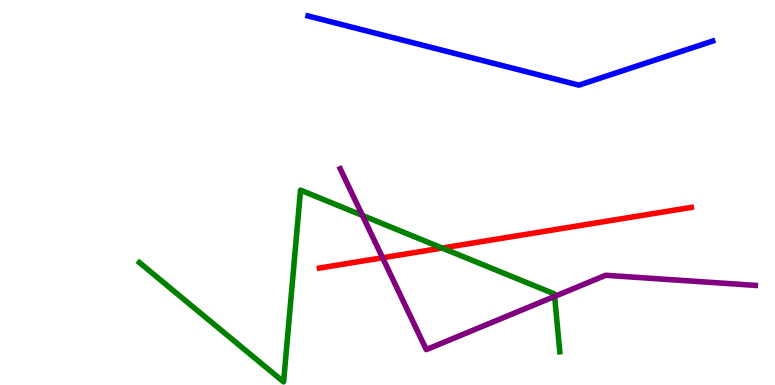[{'lines': ['blue', 'red'], 'intersections': []}, {'lines': ['green', 'red'], 'intersections': [{'x': 5.71, 'y': 3.56}]}, {'lines': ['purple', 'red'], 'intersections': [{'x': 4.94, 'y': 3.3}]}, {'lines': ['blue', 'green'], 'intersections': []}, {'lines': ['blue', 'purple'], 'intersections': []}, {'lines': ['green', 'purple'], 'intersections': [{'x': 4.68, 'y': 4.4}, {'x': 7.16, 'y': 2.3}]}]